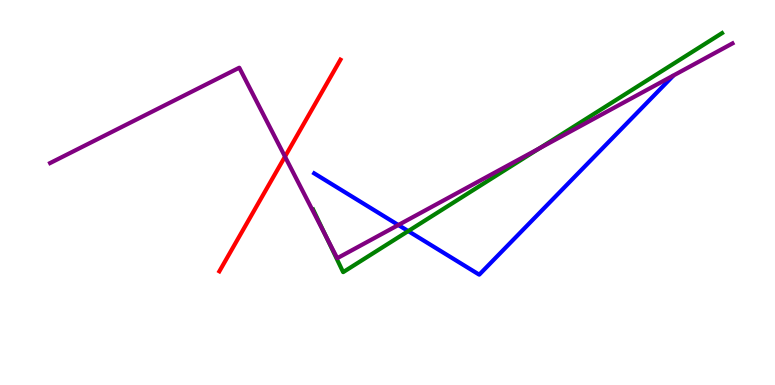[{'lines': ['blue', 'red'], 'intersections': []}, {'lines': ['green', 'red'], 'intersections': []}, {'lines': ['purple', 'red'], 'intersections': [{'x': 3.68, 'y': 5.93}]}, {'lines': ['blue', 'green'], 'intersections': [{'x': 5.27, 'y': 4.0}]}, {'lines': ['blue', 'purple'], 'intersections': [{'x': 5.14, 'y': 4.16}]}, {'lines': ['green', 'purple'], 'intersections': [{'x': 4.21, 'y': 3.86}, {'x': 6.96, 'y': 6.14}]}]